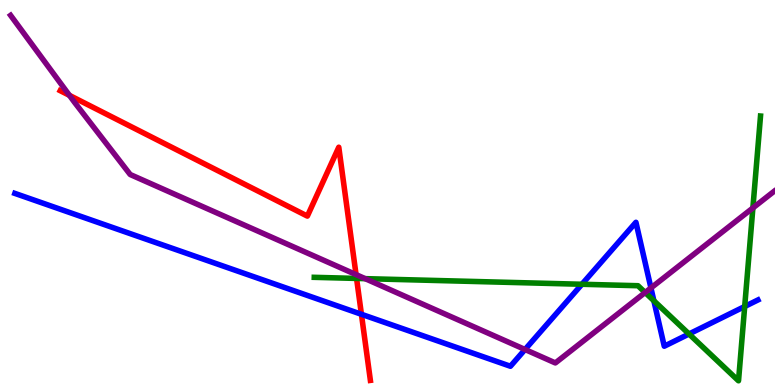[{'lines': ['blue', 'red'], 'intersections': [{'x': 4.66, 'y': 1.84}]}, {'lines': ['green', 'red'], 'intersections': [{'x': 4.6, 'y': 2.77}]}, {'lines': ['purple', 'red'], 'intersections': [{'x': 0.896, 'y': 7.52}, {'x': 4.59, 'y': 2.87}]}, {'lines': ['blue', 'green'], 'intersections': [{'x': 7.51, 'y': 2.62}, {'x': 8.44, 'y': 2.19}, {'x': 8.89, 'y': 1.32}, {'x': 9.61, 'y': 2.04}]}, {'lines': ['blue', 'purple'], 'intersections': [{'x': 6.77, 'y': 0.922}, {'x': 8.4, 'y': 2.52}]}, {'lines': ['green', 'purple'], 'intersections': [{'x': 4.71, 'y': 2.76}, {'x': 8.32, 'y': 2.4}, {'x': 9.71, 'y': 4.6}]}]